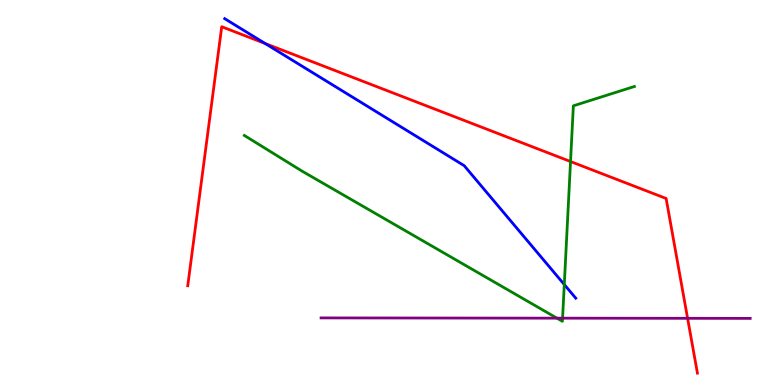[{'lines': ['blue', 'red'], 'intersections': [{'x': 3.42, 'y': 8.87}]}, {'lines': ['green', 'red'], 'intersections': [{'x': 7.36, 'y': 5.8}]}, {'lines': ['purple', 'red'], 'intersections': [{'x': 8.87, 'y': 1.73}]}, {'lines': ['blue', 'green'], 'intersections': [{'x': 7.28, 'y': 2.61}]}, {'lines': ['blue', 'purple'], 'intersections': []}, {'lines': ['green', 'purple'], 'intersections': [{'x': 7.19, 'y': 1.74}, {'x': 7.26, 'y': 1.74}]}]